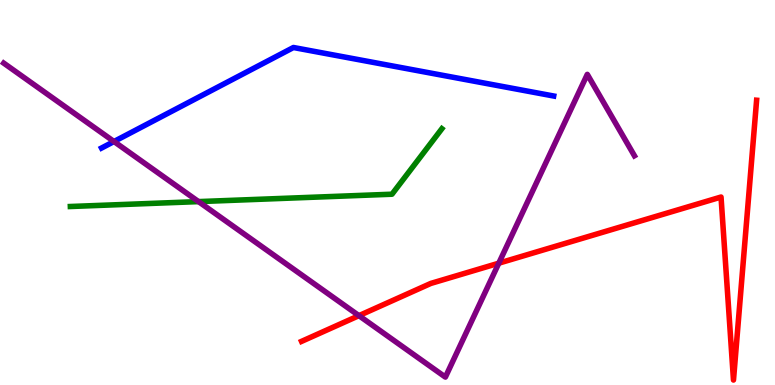[{'lines': ['blue', 'red'], 'intersections': []}, {'lines': ['green', 'red'], 'intersections': []}, {'lines': ['purple', 'red'], 'intersections': [{'x': 4.63, 'y': 1.8}, {'x': 6.44, 'y': 3.16}]}, {'lines': ['blue', 'green'], 'intersections': []}, {'lines': ['blue', 'purple'], 'intersections': [{'x': 1.47, 'y': 6.32}]}, {'lines': ['green', 'purple'], 'intersections': [{'x': 2.56, 'y': 4.76}]}]